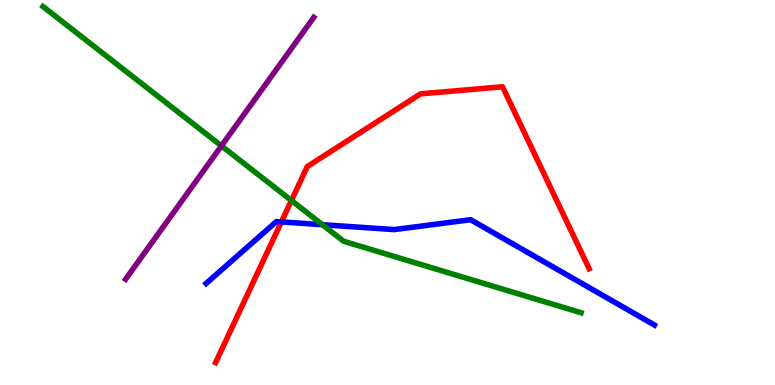[{'lines': ['blue', 'red'], 'intersections': [{'x': 3.63, 'y': 4.24}]}, {'lines': ['green', 'red'], 'intersections': [{'x': 3.76, 'y': 4.79}]}, {'lines': ['purple', 'red'], 'intersections': []}, {'lines': ['blue', 'green'], 'intersections': [{'x': 4.16, 'y': 4.16}]}, {'lines': ['blue', 'purple'], 'intersections': []}, {'lines': ['green', 'purple'], 'intersections': [{'x': 2.86, 'y': 6.21}]}]